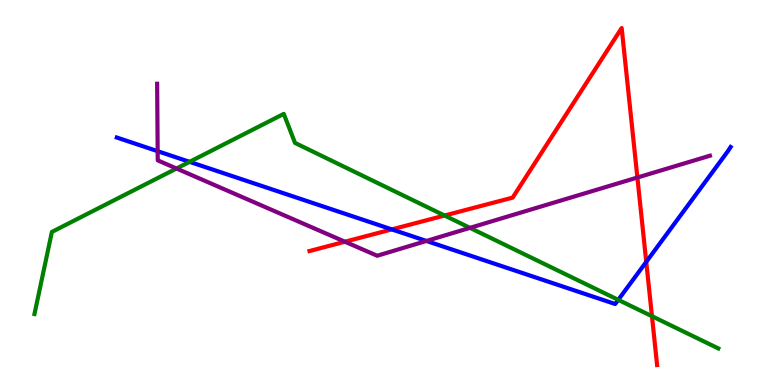[{'lines': ['blue', 'red'], 'intersections': [{'x': 5.06, 'y': 4.04}, {'x': 8.34, 'y': 3.2}]}, {'lines': ['green', 'red'], 'intersections': [{'x': 5.74, 'y': 4.4}, {'x': 8.41, 'y': 1.79}]}, {'lines': ['purple', 'red'], 'intersections': [{'x': 4.45, 'y': 3.72}, {'x': 8.22, 'y': 5.39}]}, {'lines': ['blue', 'green'], 'intersections': [{'x': 2.45, 'y': 5.8}, {'x': 7.98, 'y': 2.21}]}, {'lines': ['blue', 'purple'], 'intersections': [{'x': 2.03, 'y': 6.07}, {'x': 5.5, 'y': 3.74}]}, {'lines': ['green', 'purple'], 'intersections': [{'x': 2.28, 'y': 5.62}, {'x': 6.06, 'y': 4.08}]}]